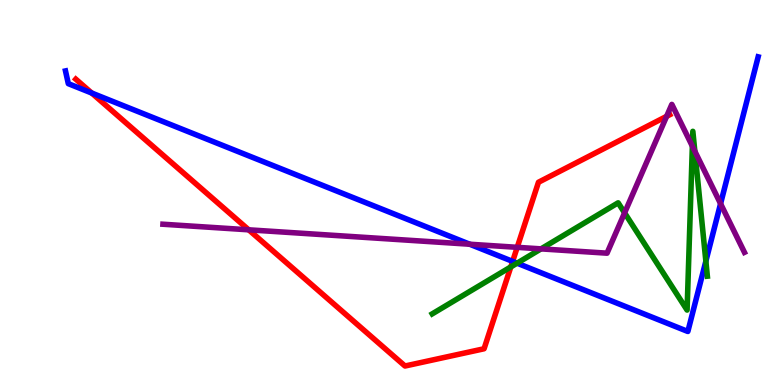[{'lines': ['blue', 'red'], 'intersections': [{'x': 1.18, 'y': 7.58}, {'x': 6.61, 'y': 3.21}]}, {'lines': ['green', 'red'], 'intersections': [{'x': 6.59, 'y': 3.07}]}, {'lines': ['purple', 'red'], 'intersections': [{'x': 3.21, 'y': 4.03}, {'x': 6.67, 'y': 3.58}, {'x': 8.6, 'y': 6.98}]}, {'lines': ['blue', 'green'], 'intersections': [{'x': 6.67, 'y': 3.16}, {'x': 9.11, 'y': 3.22}]}, {'lines': ['blue', 'purple'], 'intersections': [{'x': 6.06, 'y': 3.66}, {'x': 9.3, 'y': 4.71}]}, {'lines': ['green', 'purple'], 'intersections': [{'x': 6.98, 'y': 3.54}, {'x': 8.06, 'y': 4.47}, {'x': 8.93, 'y': 6.2}, {'x': 8.97, 'y': 6.07}]}]